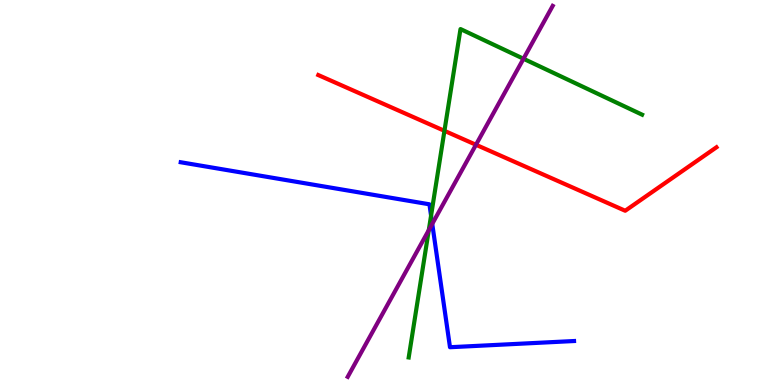[{'lines': ['blue', 'red'], 'intersections': []}, {'lines': ['green', 'red'], 'intersections': [{'x': 5.73, 'y': 6.6}]}, {'lines': ['purple', 'red'], 'intersections': [{'x': 6.14, 'y': 6.24}]}, {'lines': ['blue', 'green'], 'intersections': [{'x': 5.56, 'y': 4.4}]}, {'lines': ['blue', 'purple'], 'intersections': [{'x': 5.58, 'y': 4.19}]}, {'lines': ['green', 'purple'], 'intersections': [{'x': 5.53, 'y': 4.02}, {'x': 6.75, 'y': 8.47}]}]